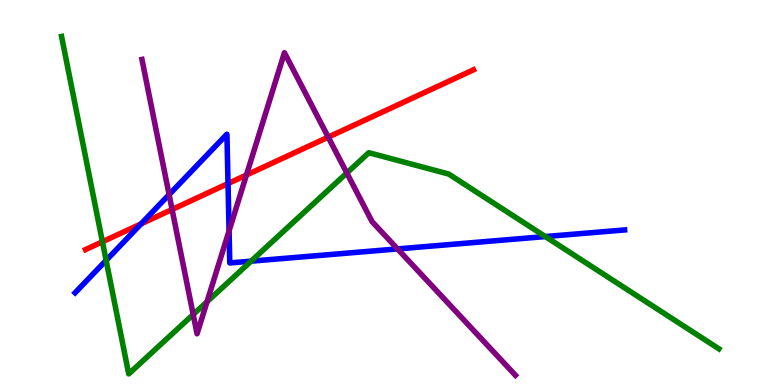[{'lines': ['blue', 'red'], 'intersections': [{'x': 1.82, 'y': 4.19}, {'x': 2.94, 'y': 5.23}]}, {'lines': ['green', 'red'], 'intersections': [{'x': 1.32, 'y': 3.72}]}, {'lines': ['purple', 'red'], 'intersections': [{'x': 2.22, 'y': 4.56}, {'x': 3.18, 'y': 5.45}, {'x': 4.24, 'y': 6.44}]}, {'lines': ['blue', 'green'], 'intersections': [{'x': 1.37, 'y': 3.24}, {'x': 3.24, 'y': 3.22}, {'x': 7.04, 'y': 3.86}]}, {'lines': ['blue', 'purple'], 'intersections': [{'x': 2.18, 'y': 4.95}, {'x': 2.96, 'y': 4.0}, {'x': 5.13, 'y': 3.53}]}, {'lines': ['green', 'purple'], 'intersections': [{'x': 2.49, 'y': 1.83}, {'x': 2.67, 'y': 2.16}, {'x': 4.48, 'y': 5.51}]}]